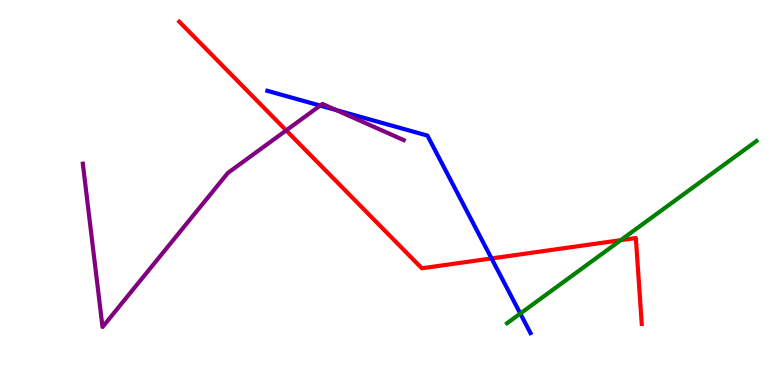[{'lines': ['blue', 'red'], 'intersections': [{'x': 6.34, 'y': 3.29}]}, {'lines': ['green', 'red'], 'intersections': [{'x': 8.01, 'y': 3.76}]}, {'lines': ['purple', 'red'], 'intersections': [{'x': 3.69, 'y': 6.61}]}, {'lines': ['blue', 'green'], 'intersections': [{'x': 6.71, 'y': 1.86}]}, {'lines': ['blue', 'purple'], 'intersections': [{'x': 4.13, 'y': 7.26}, {'x': 4.34, 'y': 7.14}]}, {'lines': ['green', 'purple'], 'intersections': []}]